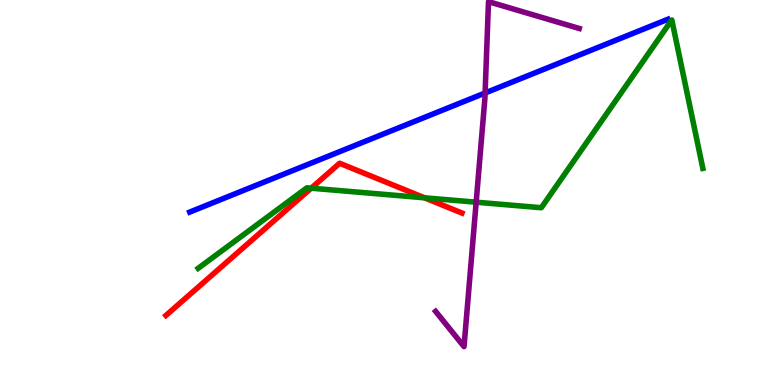[{'lines': ['blue', 'red'], 'intersections': []}, {'lines': ['green', 'red'], 'intersections': [{'x': 4.02, 'y': 5.11}, {'x': 5.48, 'y': 4.86}]}, {'lines': ['purple', 'red'], 'intersections': []}, {'lines': ['blue', 'green'], 'intersections': []}, {'lines': ['blue', 'purple'], 'intersections': [{'x': 6.26, 'y': 7.58}]}, {'lines': ['green', 'purple'], 'intersections': [{'x': 6.14, 'y': 4.75}]}]